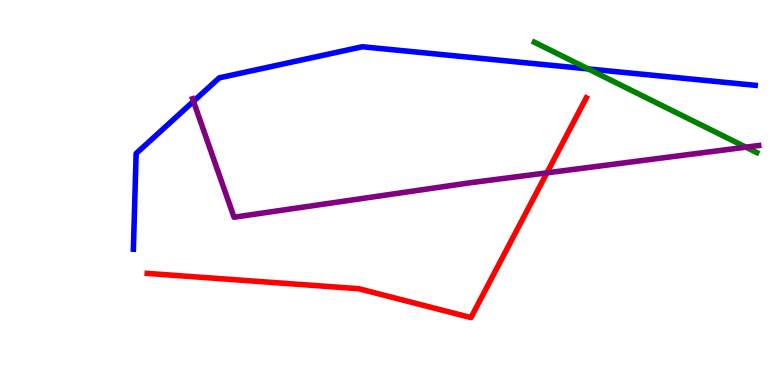[{'lines': ['blue', 'red'], 'intersections': []}, {'lines': ['green', 'red'], 'intersections': []}, {'lines': ['purple', 'red'], 'intersections': [{'x': 7.06, 'y': 5.51}]}, {'lines': ['blue', 'green'], 'intersections': [{'x': 7.59, 'y': 8.21}]}, {'lines': ['blue', 'purple'], 'intersections': [{'x': 2.5, 'y': 7.37}]}, {'lines': ['green', 'purple'], 'intersections': [{'x': 9.62, 'y': 6.18}]}]